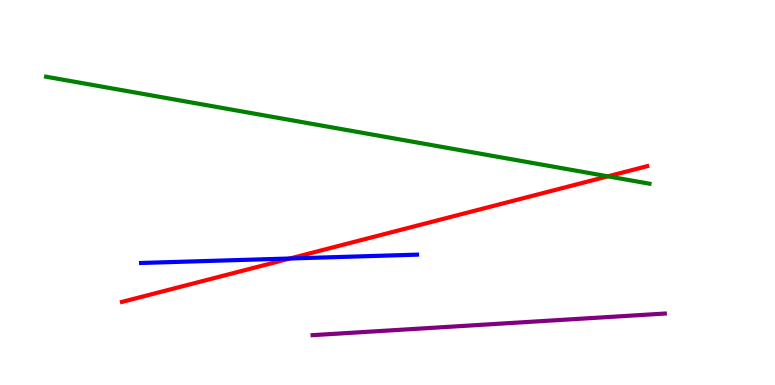[{'lines': ['blue', 'red'], 'intersections': [{'x': 3.74, 'y': 3.29}]}, {'lines': ['green', 'red'], 'intersections': [{'x': 7.84, 'y': 5.42}]}, {'lines': ['purple', 'red'], 'intersections': []}, {'lines': ['blue', 'green'], 'intersections': []}, {'lines': ['blue', 'purple'], 'intersections': []}, {'lines': ['green', 'purple'], 'intersections': []}]